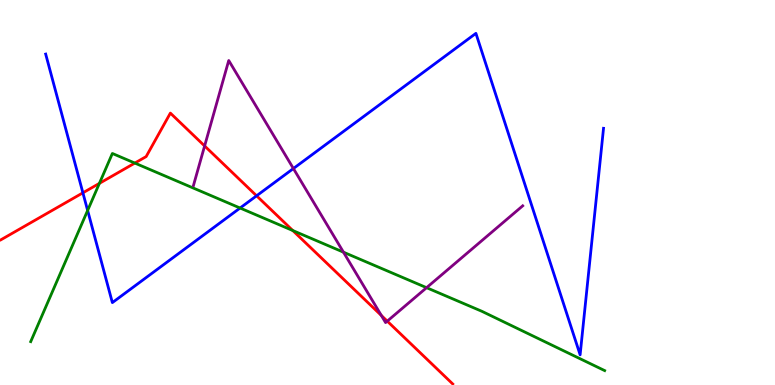[{'lines': ['blue', 'red'], 'intersections': [{'x': 1.07, 'y': 4.99}, {'x': 3.31, 'y': 4.91}]}, {'lines': ['green', 'red'], 'intersections': [{'x': 1.28, 'y': 5.24}, {'x': 1.74, 'y': 5.76}, {'x': 3.78, 'y': 4.01}]}, {'lines': ['purple', 'red'], 'intersections': [{'x': 2.64, 'y': 6.21}, {'x': 4.92, 'y': 1.81}, {'x': 5.0, 'y': 1.66}]}, {'lines': ['blue', 'green'], 'intersections': [{'x': 1.13, 'y': 4.53}, {'x': 3.1, 'y': 4.6}]}, {'lines': ['blue', 'purple'], 'intersections': [{'x': 3.79, 'y': 5.62}]}, {'lines': ['green', 'purple'], 'intersections': [{'x': 4.43, 'y': 3.45}, {'x': 5.5, 'y': 2.53}]}]